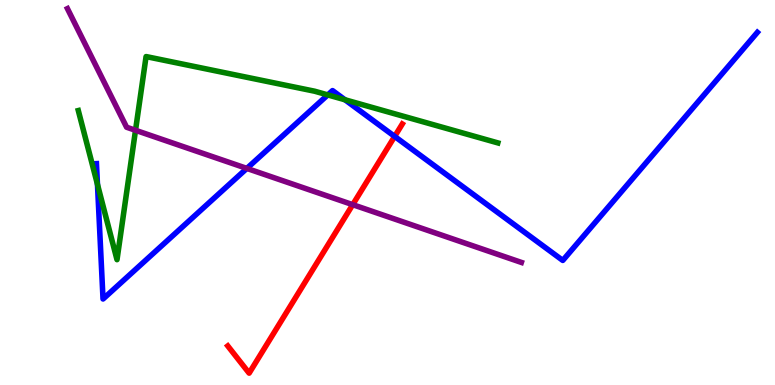[{'lines': ['blue', 'red'], 'intersections': [{'x': 5.09, 'y': 6.46}]}, {'lines': ['green', 'red'], 'intersections': []}, {'lines': ['purple', 'red'], 'intersections': [{'x': 4.55, 'y': 4.68}]}, {'lines': ['blue', 'green'], 'intersections': [{'x': 1.26, 'y': 5.21}, {'x': 4.23, 'y': 7.53}, {'x': 4.45, 'y': 7.41}]}, {'lines': ['blue', 'purple'], 'intersections': [{'x': 3.19, 'y': 5.63}]}, {'lines': ['green', 'purple'], 'intersections': [{'x': 1.75, 'y': 6.62}]}]